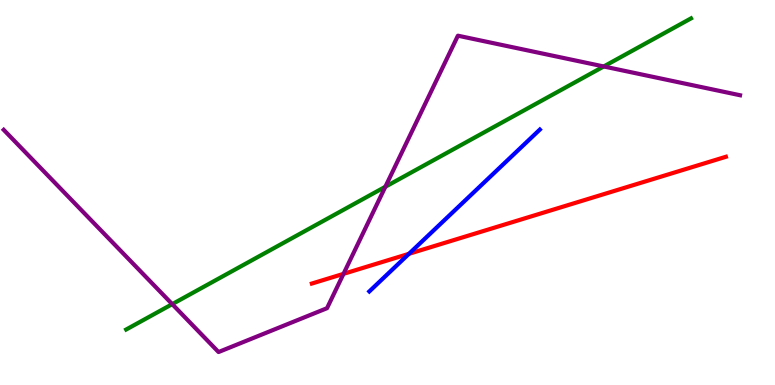[{'lines': ['blue', 'red'], 'intersections': [{'x': 5.28, 'y': 3.41}]}, {'lines': ['green', 'red'], 'intersections': []}, {'lines': ['purple', 'red'], 'intersections': [{'x': 4.43, 'y': 2.89}]}, {'lines': ['blue', 'green'], 'intersections': []}, {'lines': ['blue', 'purple'], 'intersections': []}, {'lines': ['green', 'purple'], 'intersections': [{'x': 2.22, 'y': 2.1}, {'x': 4.97, 'y': 5.15}, {'x': 7.79, 'y': 8.27}]}]